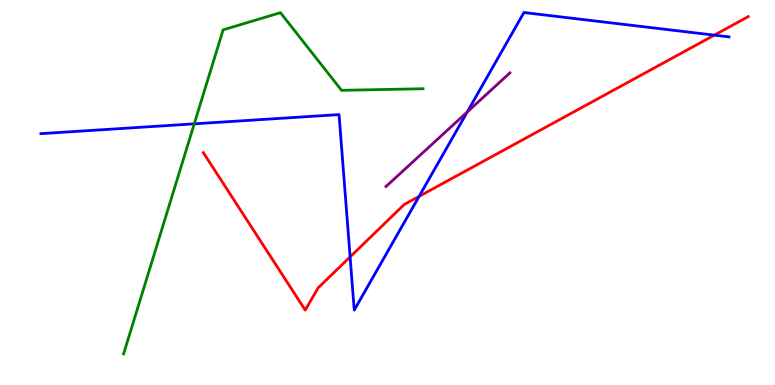[{'lines': ['blue', 'red'], 'intersections': [{'x': 4.52, 'y': 3.33}, {'x': 5.41, 'y': 4.9}, {'x': 9.22, 'y': 9.09}]}, {'lines': ['green', 'red'], 'intersections': []}, {'lines': ['purple', 'red'], 'intersections': []}, {'lines': ['blue', 'green'], 'intersections': [{'x': 2.51, 'y': 6.78}]}, {'lines': ['blue', 'purple'], 'intersections': [{'x': 6.03, 'y': 7.09}]}, {'lines': ['green', 'purple'], 'intersections': []}]